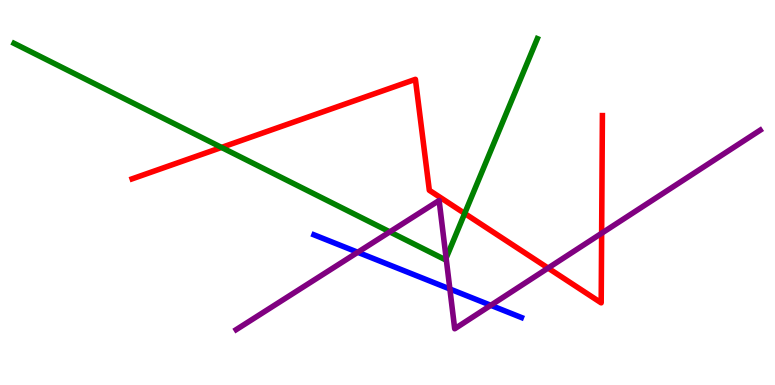[{'lines': ['blue', 'red'], 'intersections': []}, {'lines': ['green', 'red'], 'intersections': [{'x': 2.86, 'y': 6.17}, {'x': 6.0, 'y': 4.46}]}, {'lines': ['purple', 'red'], 'intersections': [{'x': 7.07, 'y': 3.04}, {'x': 7.76, 'y': 3.94}]}, {'lines': ['blue', 'green'], 'intersections': []}, {'lines': ['blue', 'purple'], 'intersections': [{'x': 4.62, 'y': 3.45}, {'x': 5.8, 'y': 2.49}, {'x': 6.33, 'y': 2.07}]}, {'lines': ['green', 'purple'], 'intersections': [{'x': 5.03, 'y': 3.98}, {'x': 5.76, 'y': 3.3}]}]